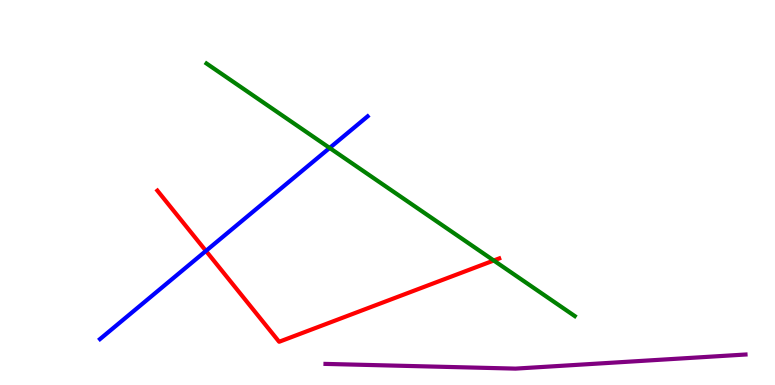[{'lines': ['blue', 'red'], 'intersections': [{'x': 2.66, 'y': 3.48}]}, {'lines': ['green', 'red'], 'intersections': [{'x': 6.37, 'y': 3.23}]}, {'lines': ['purple', 'red'], 'intersections': []}, {'lines': ['blue', 'green'], 'intersections': [{'x': 4.25, 'y': 6.16}]}, {'lines': ['blue', 'purple'], 'intersections': []}, {'lines': ['green', 'purple'], 'intersections': []}]